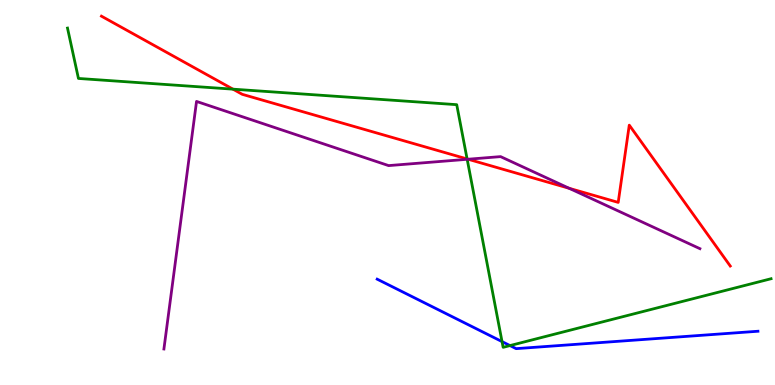[{'lines': ['blue', 'red'], 'intersections': []}, {'lines': ['green', 'red'], 'intersections': [{'x': 3.01, 'y': 7.68}, {'x': 6.03, 'y': 5.87}]}, {'lines': ['purple', 'red'], 'intersections': [{'x': 6.04, 'y': 5.86}, {'x': 7.34, 'y': 5.11}]}, {'lines': ['blue', 'green'], 'intersections': [{'x': 6.48, 'y': 1.13}, {'x': 6.58, 'y': 1.02}]}, {'lines': ['blue', 'purple'], 'intersections': []}, {'lines': ['green', 'purple'], 'intersections': [{'x': 6.03, 'y': 5.86}]}]